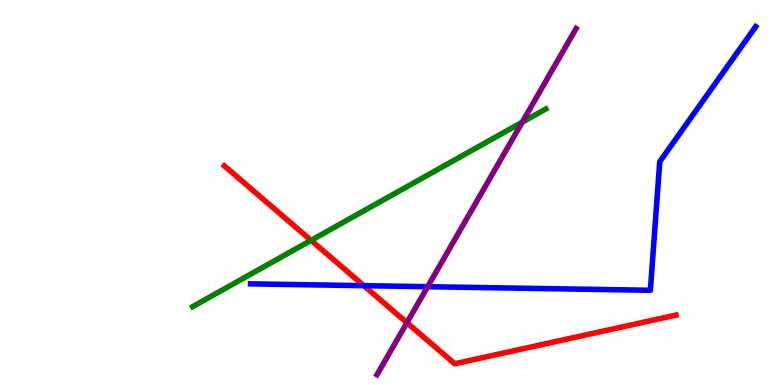[{'lines': ['blue', 'red'], 'intersections': [{'x': 4.69, 'y': 2.58}]}, {'lines': ['green', 'red'], 'intersections': [{'x': 4.01, 'y': 3.76}]}, {'lines': ['purple', 'red'], 'intersections': [{'x': 5.25, 'y': 1.62}]}, {'lines': ['blue', 'green'], 'intersections': []}, {'lines': ['blue', 'purple'], 'intersections': [{'x': 5.52, 'y': 2.55}]}, {'lines': ['green', 'purple'], 'intersections': [{'x': 6.74, 'y': 6.83}]}]